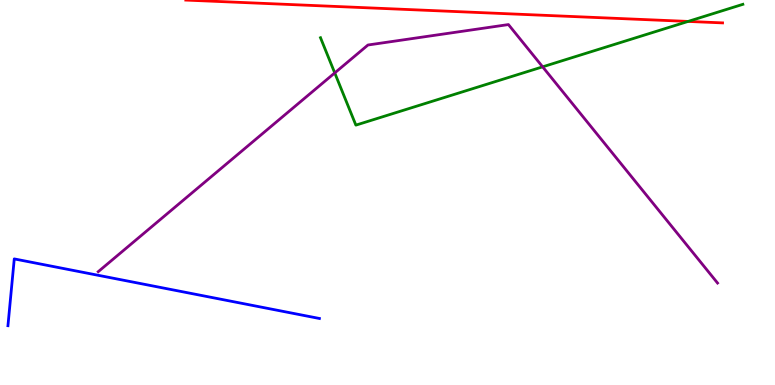[{'lines': ['blue', 'red'], 'intersections': []}, {'lines': ['green', 'red'], 'intersections': [{'x': 8.88, 'y': 9.44}]}, {'lines': ['purple', 'red'], 'intersections': []}, {'lines': ['blue', 'green'], 'intersections': []}, {'lines': ['blue', 'purple'], 'intersections': []}, {'lines': ['green', 'purple'], 'intersections': [{'x': 4.32, 'y': 8.11}, {'x': 7.0, 'y': 8.26}]}]